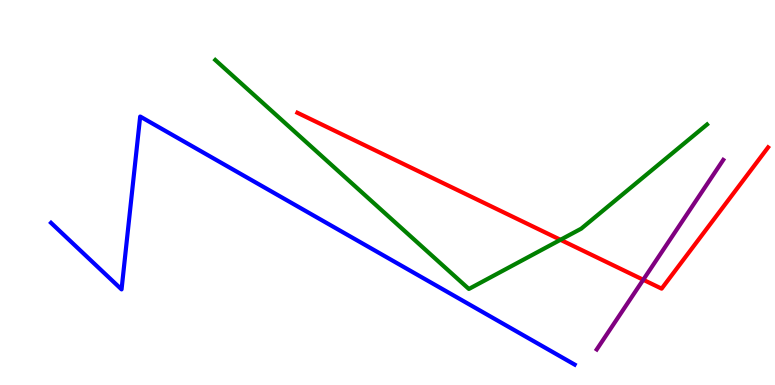[{'lines': ['blue', 'red'], 'intersections': []}, {'lines': ['green', 'red'], 'intersections': [{'x': 7.23, 'y': 3.77}]}, {'lines': ['purple', 'red'], 'intersections': [{'x': 8.3, 'y': 2.73}]}, {'lines': ['blue', 'green'], 'intersections': []}, {'lines': ['blue', 'purple'], 'intersections': []}, {'lines': ['green', 'purple'], 'intersections': []}]